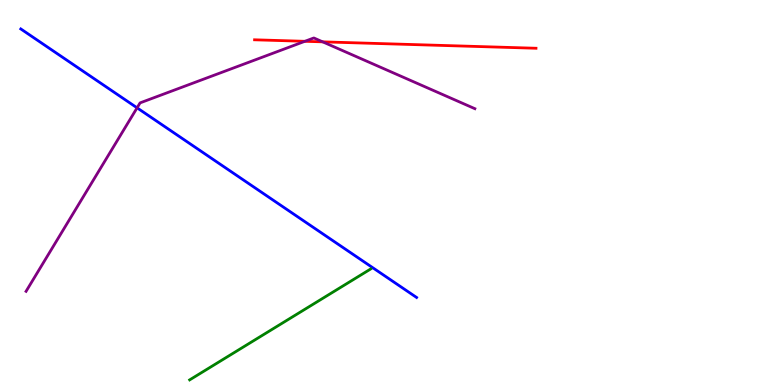[{'lines': ['blue', 'red'], 'intersections': []}, {'lines': ['green', 'red'], 'intersections': []}, {'lines': ['purple', 'red'], 'intersections': [{'x': 3.93, 'y': 8.93}, {'x': 4.16, 'y': 8.91}]}, {'lines': ['blue', 'green'], 'intersections': []}, {'lines': ['blue', 'purple'], 'intersections': [{'x': 1.77, 'y': 7.2}]}, {'lines': ['green', 'purple'], 'intersections': []}]